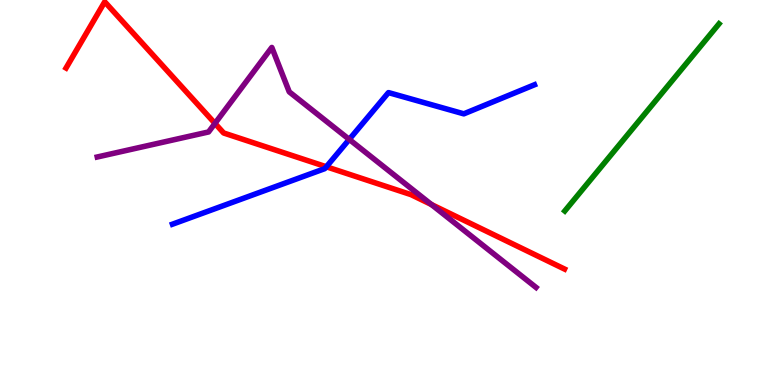[{'lines': ['blue', 'red'], 'intersections': [{'x': 4.21, 'y': 5.67}]}, {'lines': ['green', 'red'], 'intersections': []}, {'lines': ['purple', 'red'], 'intersections': [{'x': 2.77, 'y': 6.79}, {'x': 5.57, 'y': 4.69}]}, {'lines': ['blue', 'green'], 'intersections': []}, {'lines': ['blue', 'purple'], 'intersections': [{'x': 4.51, 'y': 6.38}]}, {'lines': ['green', 'purple'], 'intersections': []}]